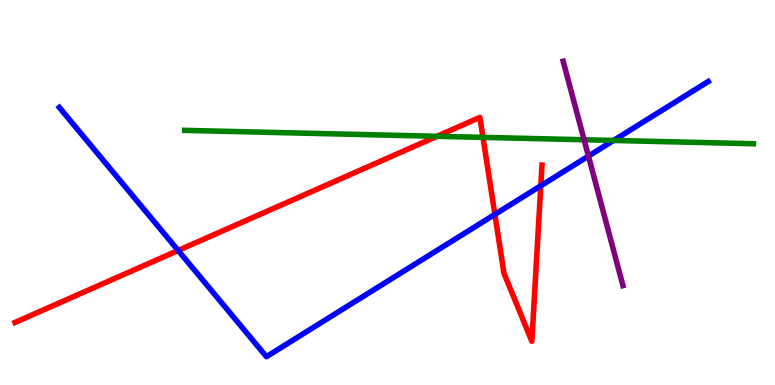[{'lines': ['blue', 'red'], 'intersections': [{'x': 2.3, 'y': 3.49}, {'x': 6.39, 'y': 4.43}, {'x': 6.98, 'y': 5.17}]}, {'lines': ['green', 'red'], 'intersections': [{'x': 5.64, 'y': 6.46}, {'x': 6.23, 'y': 6.43}]}, {'lines': ['purple', 'red'], 'intersections': []}, {'lines': ['blue', 'green'], 'intersections': [{'x': 7.92, 'y': 6.35}]}, {'lines': ['blue', 'purple'], 'intersections': [{'x': 7.59, 'y': 5.95}]}, {'lines': ['green', 'purple'], 'intersections': [{'x': 7.54, 'y': 6.37}]}]